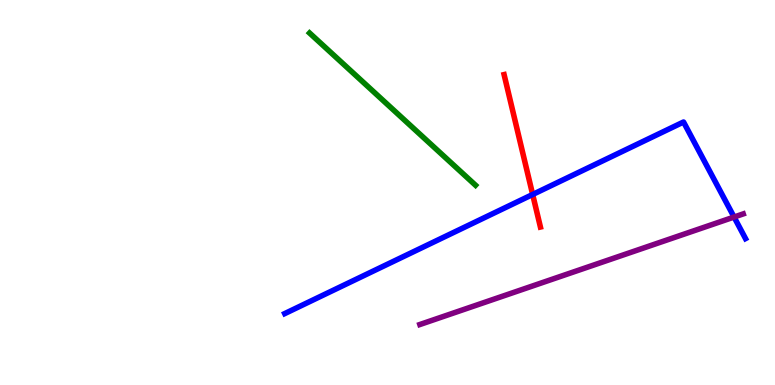[{'lines': ['blue', 'red'], 'intersections': [{'x': 6.87, 'y': 4.95}]}, {'lines': ['green', 'red'], 'intersections': []}, {'lines': ['purple', 'red'], 'intersections': []}, {'lines': ['blue', 'green'], 'intersections': []}, {'lines': ['blue', 'purple'], 'intersections': [{'x': 9.47, 'y': 4.36}]}, {'lines': ['green', 'purple'], 'intersections': []}]